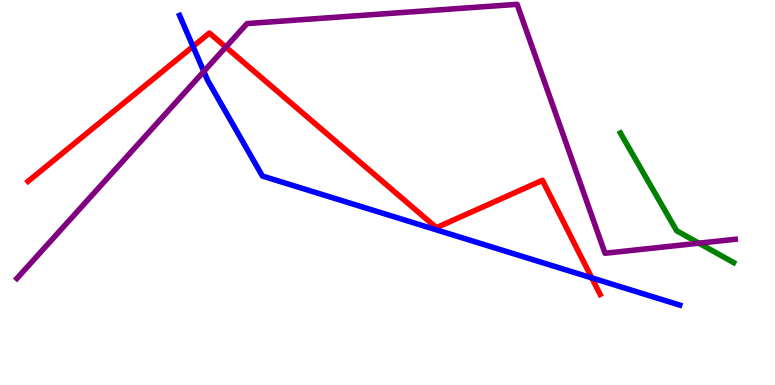[{'lines': ['blue', 'red'], 'intersections': [{'x': 2.49, 'y': 8.79}, {'x': 7.64, 'y': 2.78}]}, {'lines': ['green', 'red'], 'intersections': []}, {'lines': ['purple', 'red'], 'intersections': [{'x': 2.91, 'y': 8.78}]}, {'lines': ['blue', 'green'], 'intersections': []}, {'lines': ['blue', 'purple'], 'intersections': [{'x': 2.63, 'y': 8.14}]}, {'lines': ['green', 'purple'], 'intersections': [{'x': 9.02, 'y': 3.68}]}]